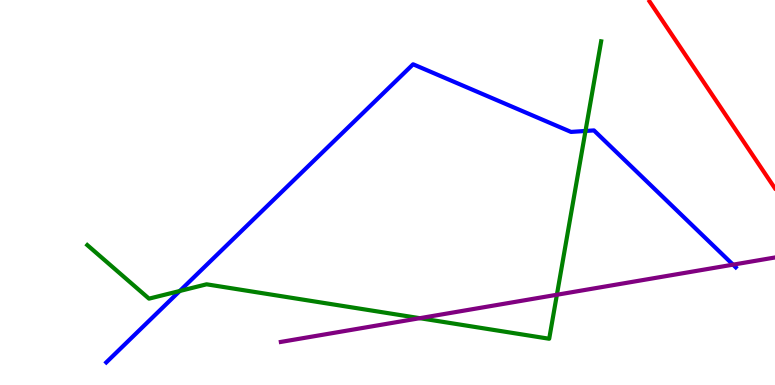[{'lines': ['blue', 'red'], 'intersections': []}, {'lines': ['green', 'red'], 'intersections': []}, {'lines': ['purple', 'red'], 'intersections': []}, {'lines': ['blue', 'green'], 'intersections': [{'x': 2.32, 'y': 2.44}, {'x': 7.55, 'y': 6.6}]}, {'lines': ['blue', 'purple'], 'intersections': [{'x': 9.46, 'y': 3.13}]}, {'lines': ['green', 'purple'], 'intersections': [{'x': 5.42, 'y': 1.74}, {'x': 7.19, 'y': 2.34}]}]